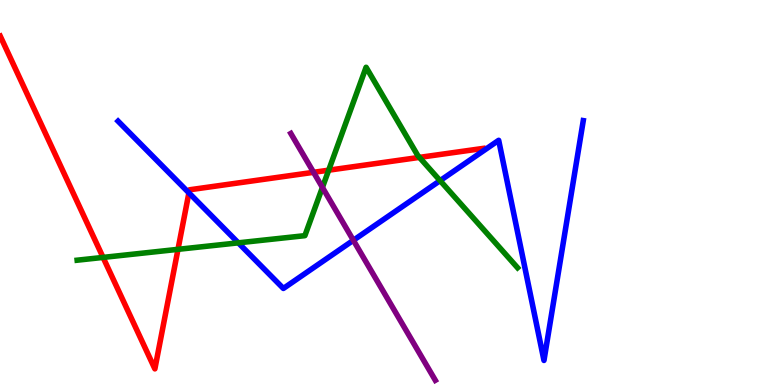[{'lines': ['blue', 'red'], 'intersections': [{'x': 2.44, 'y': 4.99}]}, {'lines': ['green', 'red'], 'intersections': [{'x': 1.33, 'y': 3.31}, {'x': 2.3, 'y': 3.52}, {'x': 4.24, 'y': 5.58}, {'x': 5.41, 'y': 5.91}]}, {'lines': ['purple', 'red'], 'intersections': [{'x': 4.05, 'y': 5.52}]}, {'lines': ['blue', 'green'], 'intersections': [{'x': 3.07, 'y': 3.69}, {'x': 5.68, 'y': 5.31}]}, {'lines': ['blue', 'purple'], 'intersections': [{'x': 4.56, 'y': 3.76}]}, {'lines': ['green', 'purple'], 'intersections': [{'x': 4.16, 'y': 5.13}]}]